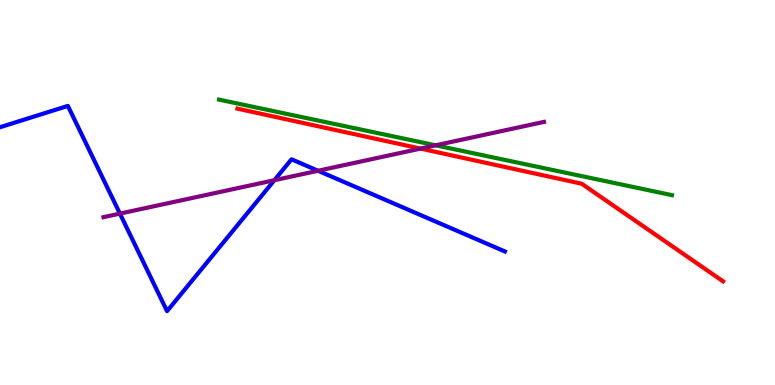[{'lines': ['blue', 'red'], 'intersections': []}, {'lines': ['green', 'red'], 'intersections': []}, {'lines': ['purple', 'red'], 'intersections': [{'x': 5.43, 'y': 6.14}]}, {'lines': ['blue', 'green'], 'intersections': []}, {'lines': ['blue', 'purple'], 'intersections': [{'x': 1.55, 'y': 4.45}, {'x': 3.54, 'y': 5.32}, {'x': 4.1, 'y': 5.56}]}, {'lines': ['green', 'purple'], 'intersections': [{'x': 5.62, 'y': 6.23}]}]